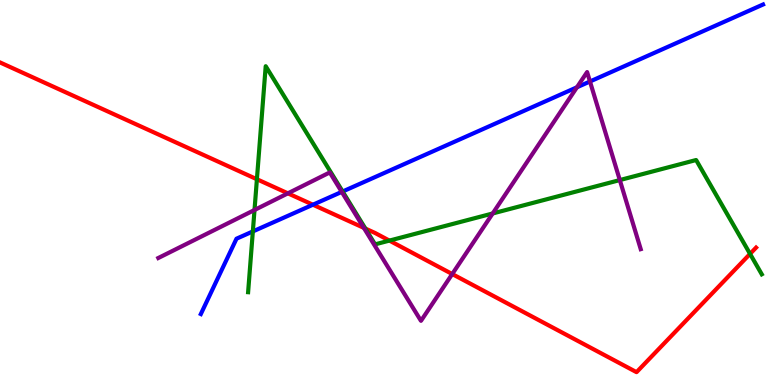[{'lines': ['blue', 'red'], 'intersections': [{'x': 4.04, 'y': 4.68}]}, {'lines': ['green', 'red'], 'intersections': [{'x': 3.31, 'y': 5.34}, {'x': 4.71, 'y': 4.06}, {'x': 5.02, 'y': 3.75}, {'x': 9.68, 'y': 3.41}]}, {'lines': ['purple', 'red'], 'intersections': [{'x': 3.71, 'y': 4.98}, {'x': 4.69, 'y': 4.08}, {'x': 5.84, 'y': 2.88}]}, {'lines': ['blue', 'green'], 'intersections': [{'x': 3.26, 'y': 3.99}, {'x': 4.42, 'y': 5.03}]}, {'lines': ['blue', 'purple'], 'intersections': [{'x': 4.41, 'y': 5.02}, {'x': 7.44, 'y': 7.73}, {'x': 7.61, 'y': 7.88}]}, {'lines': ['green', 'purple'], 'intersections': [{'x': 3.28, 'y': 4.55}, {'x': 6.36, 'y': 4.46}, {'x': 8.0, 'y': 5.32}]}]